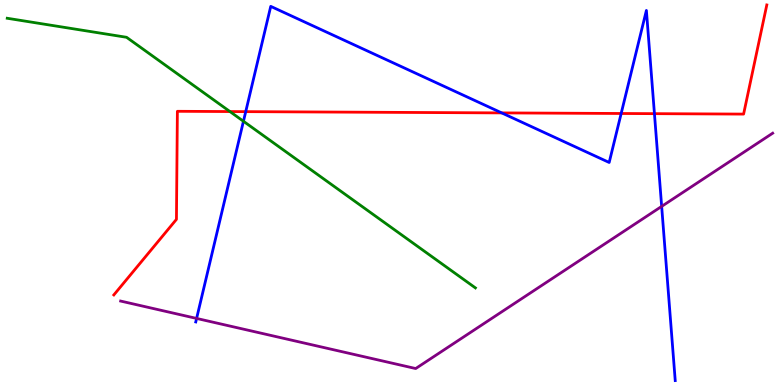[{'lines': ['blue', 'red'], 'intersections': [{'x': 3.17, 'y': 7.1}, {'x': 6.47, 'y': 7.07}, {'x': 8.02, 'y': 7.05}, {'x': 8.44, 'y': 7.05}]}, {'lines': ['green', 'red'], 'intersections': [{'x': 2.97, 'y': 7.1}]}, {'lines': ['purple', 'red'], 'intersections': []}, {'lines': ['blue', 'green'], 'intersections': [{'x': 3.14, 'y': 6.85}]}, {'lines': ['blue', 'purple'], 'intersections': [{'x': 2.54, 'y': 1.73}, {'x': 8.54, 'y': 4.64}]}, {'lines': ['green', 'purple'], 'intersections': []}]